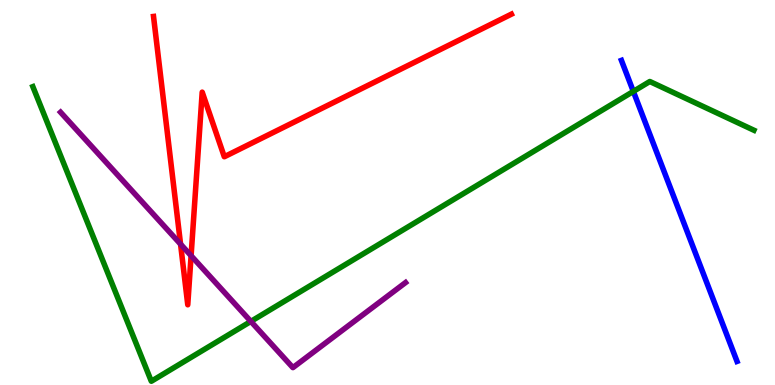[{'lines': ['blue', 'red'], 'intersections': []}, {'lines': ['green', 'red'], 'intersections': []}, {'lines': ['purple', 'red'], 'intersections': [{'x': 2.33, 'y': 3.66}, {'x': 2.47, 'y': 3.36}]}, {'lines': ['blue', 'green'], 'intersections': [{'x': 8.17, 'y': 7.63}]}, {'lines': ['blue', 'purple'], 'intersections': []}, {'lines': ['green', 'purple'], 'intersections': [{'x': 3.24, 'y': 1.65}]}]